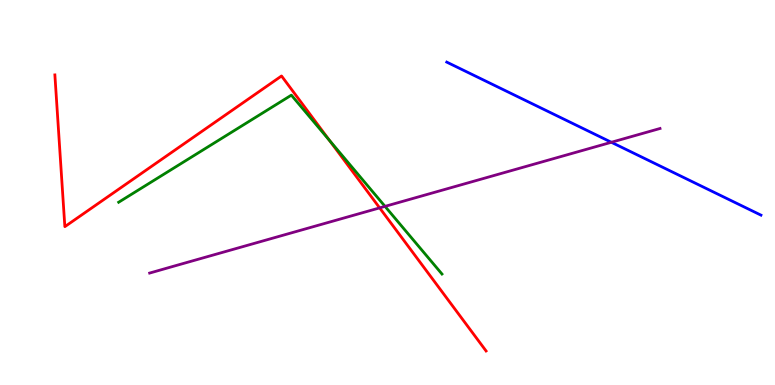[{'lines': ['blue', 'red'], 'intersections': []}, {'lines': ['green', 'red'], 'intersections': [{'x': 4.25, 'y': 6.36}]}, {'lines': ['purple', 'red'], 'intersections': [{'x': 4.9, 'y': 4.6}]}, {'lines': ['blue', 'green'], 'intersections': []}, {'lines': ['blue', 'purple'], 'intersections': [{'x': 7.89, 'y': 6.3}]}, {'lines': ['green', 'purple'], 'intersections': [{'x': 4.97, 'y': 4.64}]}]